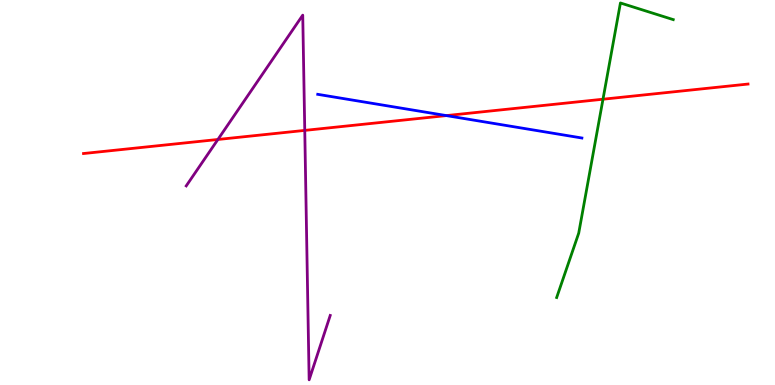[{'lines': ['blue', 'red'], 'intersections': [{'x': 5.76, 'y': 7.0}]}, {'lines': ['green', 'red'], 'intersections': [{'x': 7.78, 'y': 7.42}]}, {'lines': ['purple', 'red'], 'intersections': [{'x': 2.81, 'y': 6.38}, {'x': 3.93, 'y': 6.61}]}, {'lines': ['blue', 'green'], 'intersections': []}, {'lines': ['blue', 'purple'], 'intersections': []}, {'lines': ['green', 'purple'], 'intersections': []}]